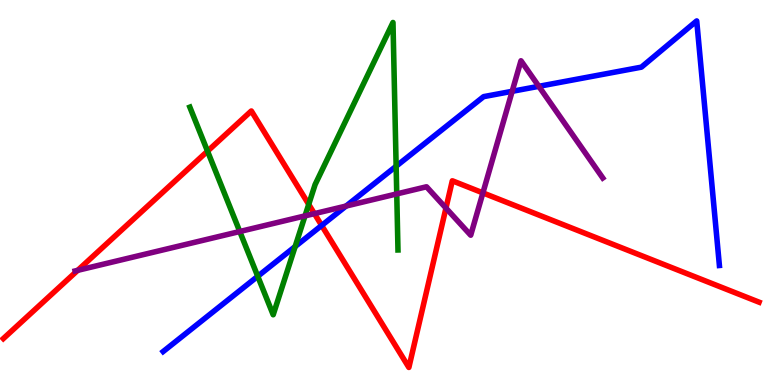[{'lines': ['blue', 'red'], 'intersections': [{'x': 4.15, 'y': 4.14}]}, {'lines': ['green', 'red'], 'intersections': [{'x': 2.68, 'y': 6.07}, {'x': 3.98, 'y': 4.69}]}, {'lines': ['purple', 'red'], 'intersections': [{'x': 1.0, 'y': 2.98}, {'x': 4.06, 'y': 4.45}, {'x': 5.75, 'y': 4.6}, {'x': 6.23, 'y': 4.99}]}, {'lines': ['blue', 'green'], 'intersections': [{'x': 3.33, 'y': 2.82}, {'x': 3.81, 'y': 3.6}, {'x': 5.11, 'y': 5.68}]}, {'lines': ['blue', 'purple'], 'intersections': [{'x': 4.47, 'y': 4.65}, {'x': 6.61, 'y': 7.63}, {'x': 6.95, 'y': 7.76}]}, {'lines': ['green', 'purple'], 'intersections': [{'x': 3.09, 'y': 3.99}, {'x': 3.94, 'y': 4.39}, {'x': 5.12, 'y': 4.96}]}]